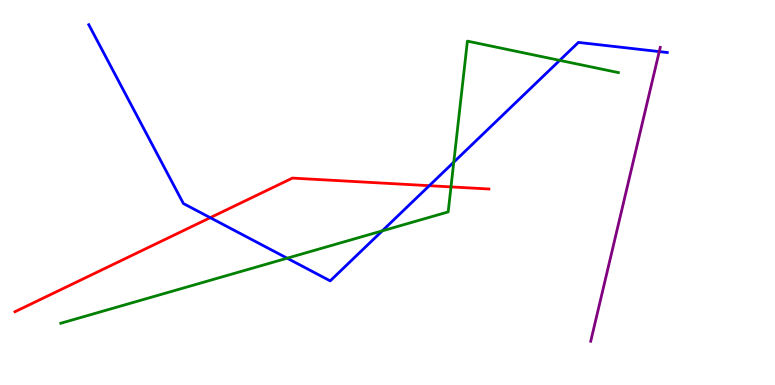[{'lines': ['blue', 'red'], 'intersections': [{'x': 2.71, 'y': 4.35}, {'x': 5.54, 'y': 5.18}]}, {'lines': ['green', 'red'], 'intersections': [{'x': 5.82, 'y': 5.15}]}, {'lines': ['purple', 'red'], 'intersections': []}, {'lines': ['blue', 'green'], 'intersections': [{'x': 3.71, 'y': 3.29}, {'x': 4.93, 'y': 4.0}, {'x': 5.86, 'y': 5.79}, {'x': 7.22, 'y': 8.43}]}, {'lines': ['blue', 'purple'], 'intersections': [{'x': 8.51, 'y': 8.66}]}, {'lines': ['green', 'purple'], 'intersections': []}]